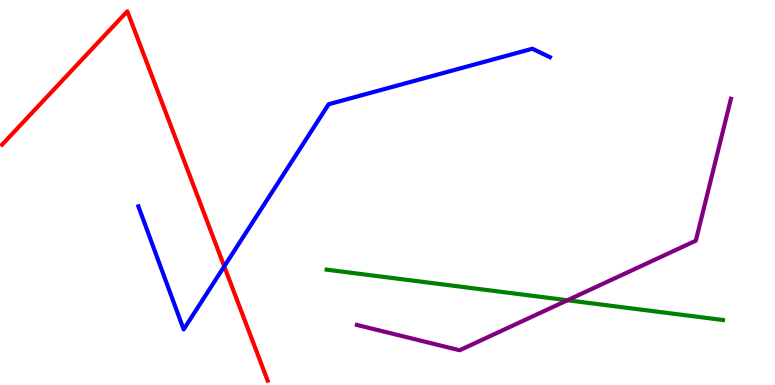[{'lines': ['blue', 'red'], 'intersections': [{'x': 2.89, 'y': 3.08}]}, {'lines': ['green', 'red'], 'intersections': []}, {'lines': ['purple', 'red'], 'intersections': []}, {'lines': ['blue', 'green'], 'intersections': []}, {'lines': ['blue', 'purple'], 'intersections': []}, {'lines': ['green', 'purple'], 'intersections': [{'x': 7.32, 'y': 2.2}]}]